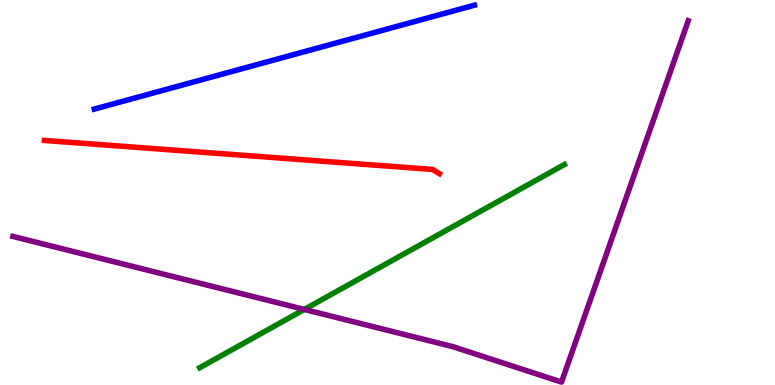[{'lines': ['blue', 'red'], 'intersections': []}, {'lines': ['green', 'red'], 'intersections': []}, {'lines': ['purple', 'red'], 'intersections': []}, {'lines': ['blue', 'green'], 'intersections': []}, {'lines': ['blue', 'purple'], 'intersections': []}, {'lines': ['green', 'purple'], 'intersections': [{'x': 3.93, 'y': 1.96}]}]